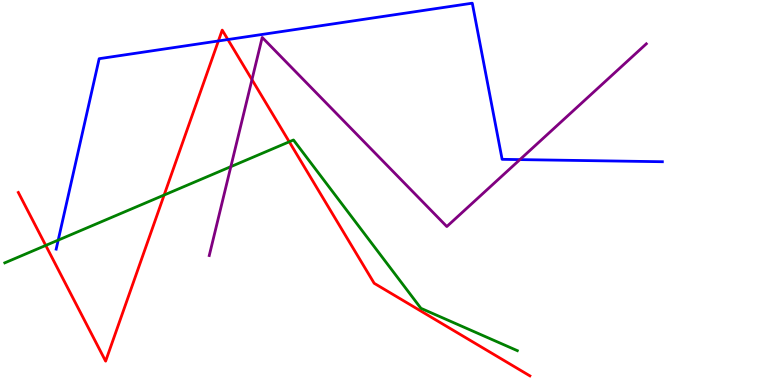[{'lines': ['blue', 'red'], 'intersections': [{'x': 2.82, 'y': 8.94}, {'x': 2.94, 'y': 8.97}]}, {'lines': ['green', 'red'], 'intersections': [{'x': 0.59, 'y': 3.63}, {'x': 2.12, 'y': 4.93}, {'x': 3.73, 'y': 6.32}]}, {'lines': ['purple', 'red'], 'intersections': [{'x': 3.25, 'y': 7.93}]}, {'lines': ['blue', 'green'], 'intersections': [{'x': 0.751, 'y': 3.76}]}, {'lines': ['blue', 'purple'], 'intersections': [{'x': 6.71, 'y': 5.85}]}, {'lines': ['green', 'purple'], 'intersections': [{'x': 2.98, 'y': 5.67}]}]